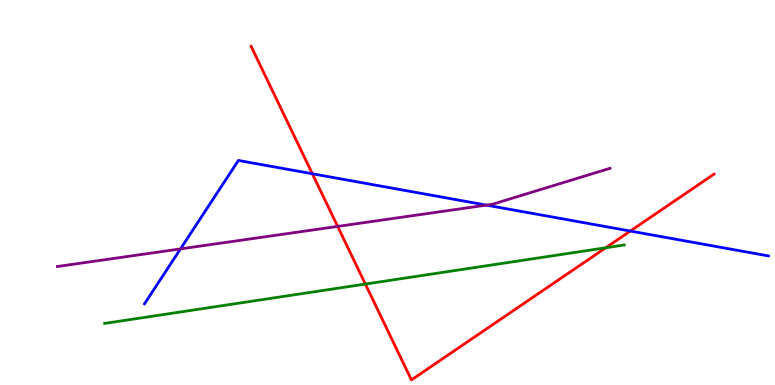[{'lines': ['blue', 'red'], 'intersections': [{'x': 4.03, 'y': 5.49}, {'x': 8.13, 'y': 4.0}]}, {'lines': ['green', 'red'], 'intersections': [{'x': 4.71, 'y': 2.62}, {'x': 7.82, 'y': 3.56}]}, {'lines': ['purple', 'red'], 'intersections': [{'x': 4.36, 'y': 4.12}]}, {'lines': ['blue', 'green'], 'intersections': []}, {'lines': ['blue', 'purple'], 'intersections': [{'x': 2.33, 'y': 3.54}, {'x': 6.28, 'y': 4.67}]}, {'lines': ['green', 'purple'], 'intersections': []}]